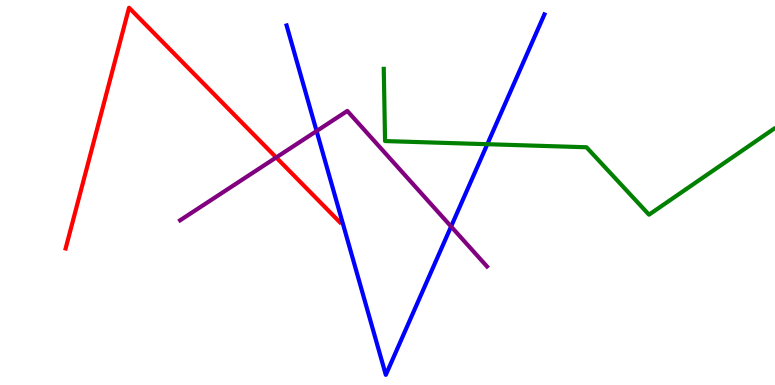[{'lines': ['blue', 'red'], 'intersections': []}, {'lines': ['green', 'red'], 'intersections': []}, {'lines': ['purple', 'red'], 'intersections': [{'x': 3.56, 'y': 5.91}]}, {'lines': ['blue', 'green'], 'intersections': [{'x': 6.29, 'y': 6.25}]}, {'lines': ['blue', 'purple'], 'intersections': [{'x': 4.09, 'y': 6.6}, {'x': 5.82, 'y': 4.12}]}, {'lines': ['green', 'purple'], 'intersections': []}]